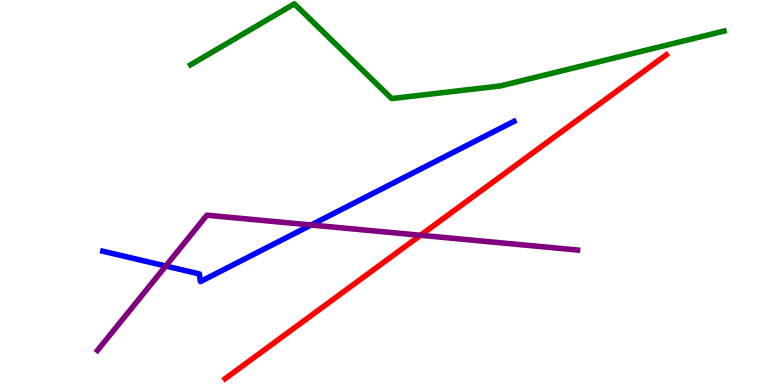[{'lines': ['blue', 'red'], 'intersections': []}, {'lines': ['green', 'red'], 'intersections': []}, {'lines': ['purple', 'red'], 'intersections': [{'x': 5.43, 'y': 3.89}]}, {'lines': ['blue', 'green'], 'intersections': []}, {'lines': ['blue', 'purple'], 'intersections': [{'x': 2.14, 'y': 3.09}, {'x': 4.01, 'y': 4.16}]}, {'lines': ['green', 'purple'], 'intersections': []}]